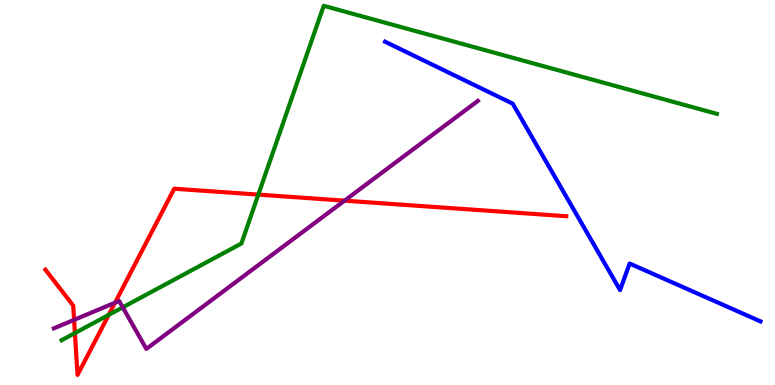[{'lines': ['blue', 'red'], 'intersections': []}, {'lines': ['green', 'red'], 'intersections': [{'x': 0.967, 'y': 1.35}, {'x': 1.4, 'y': 1.82}, {'x': 3.33, 'y': 4.95}]}, {'lines': ['purple', 'red'], 'intersections': [{'x': 0.956, 'y': 1.69}, {'x': 1.48, 'y': 2.14}, {'x': 4.45, 'y': 4.79}]}, {'lines': ['blue', 'green'], 'intersections': []}, {'lines': ['blue', 'purple'], 'intersections': []}, {'lines': ['green', 'purple'], 'intersections': [{'x': 1.58, 'y': 2.02}]}]